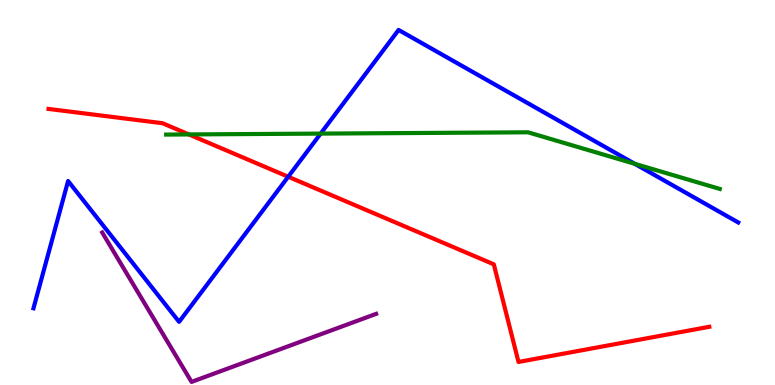[{'lines': ['blue', 'red'], 'intersections': [{'x': 3.72, 'y': 5.41}]}, {'lines': ['green', 'red'], 'intersections': [{'x': 2.44, 'y': 6.51}]}, {'lines': ['purple', 'red'], 'intersections': []}, {'lines': ['blue', 'green'], 'intersections': [{'x': 4.14, 'y': 6.53}, {'x': 8.19, 'y': 5.75}]}, {'lines': ['blue', 'purple'], 'intersections': []}, {'lines': ['green', 'purple'], 'intersections': []}]